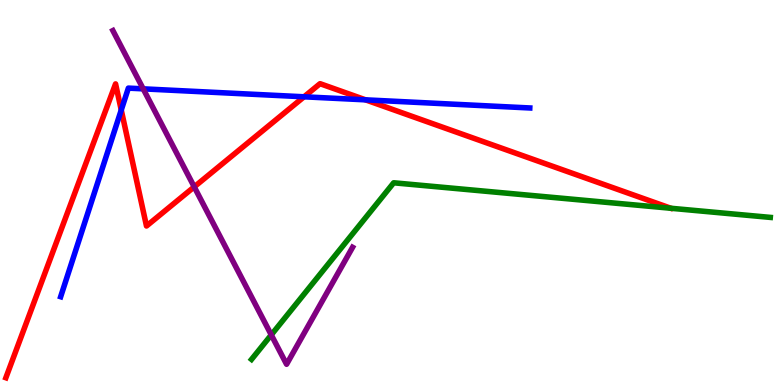[{'lines': ['blue', 'red'], 'intersections': [{'x': 1.56, 'y': 7.14}, {'x': 3.92, 'y': 7.49}, {'x': 4.72, 'y': 7.41}]}, {'lines': ['green', 'red'], 'intersections': []}, {'lines': ['purple', 'red'], 'intersections': [{'x': 2.51, 'y': 5.15}]}, {'lines': ['blue', 'green'], 'intersections': []}, {'lines': ['blue', 'purple'], 'intersections': [{'x': 1.85, 'y': 7.69}]}, {'lines': ['green', 'purple'], 'intersections': [{'x': 3.5, 'y': 1.3}]}]